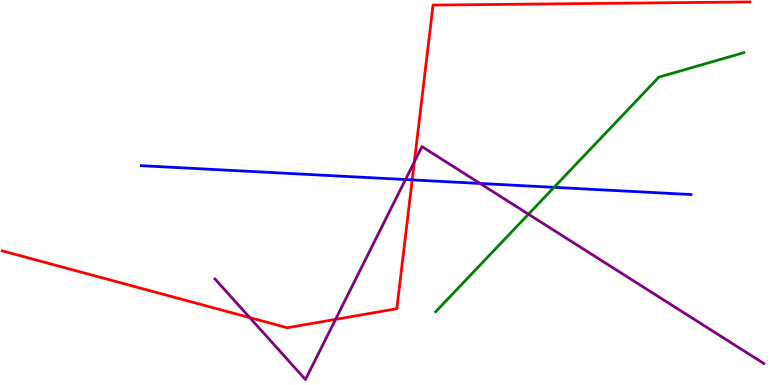[{'lines': ['blue', 'red'], 'intersections': [{'x': 5.32, 'y': 5.33}]}, {'lines': ['green', 'red'], 'intersections': []}, {'lines': ['purple', 'red'], 'intersections': [{'x': 3.22, 'y': 1.75}, {'x': 4.33, 'y': 1.7}, {'x': 5.35, 'y': 5.8}]}, {'lines': ['blue', 'green'], 'intersections': [{'x': 7.15, 'y': 5.13}]}, {'lines': ['blue', 'purple'], 'intersections': [{'x': 5.23, 'y': 5.34}, {'x': 6.19, 'y': 5.23}]}, {'lines': ['green', 'purple'], 'intersections': [{'x': 6.82, 'y': 4.44}]}]